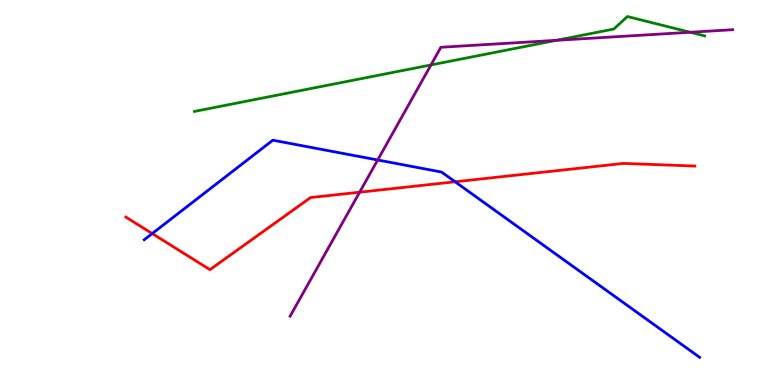[{'lines': ['blue', 'red'], 'intersections': [{'x': 1.96, 'y': 3.93}, {'x': 5.87, 'y': 5.28}]}, {'lines': ['green', 'red'], 'intersections': []}, {'lines': ['purple', 'red'], 'intersections': [{'x': 4.64, 'y': 5.01}]}, {'lines': ['blue', 'green'], 'intersections': []}, {'lines': ['blue', 'purple'], 'intersections': [{'x': 4.87, 'y': 5.84}]}, {'lines': ['green', 'purple'], 'intersections': [{'x': 5.56, 'y': 8.31}, {'x': 7.18, 'y': 8.95}, {'x': 8.91, 'y': 9.16}]}]